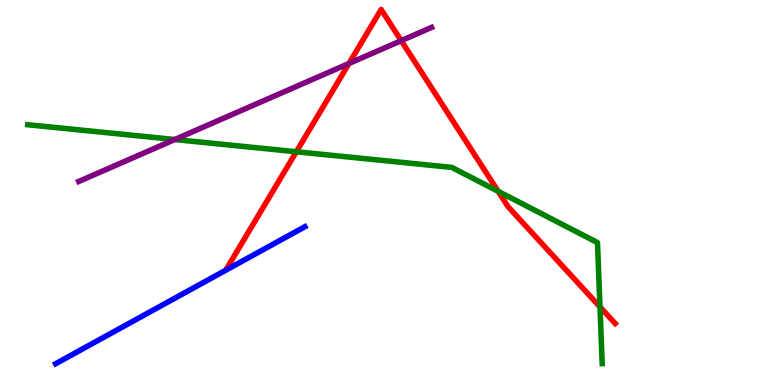[{'lines': ['blue', 'red'], 'intersections': []}, {'lines': ['green', 'red'], 'intersections': [{'x': 3.82, 'y': 6.06}, {'x': 6.43, 'y': 5.03}, {'x': 7.74, 'y': 2.03}]}, {'lines': ['purple', 'red'], 'intersections': [{'x': 4.5, 'y': 8.35}, {'x': 5.18, 'y': 8.94}]}, {'lines': ['blue', 'green'], 'intersections': []}, {'lines': ['blue', 'purple'], 'intersections': []}, {'lines': ['green', 'purple'], 'intersections': [{'x': 2.26, 'y': 6.38}]}]